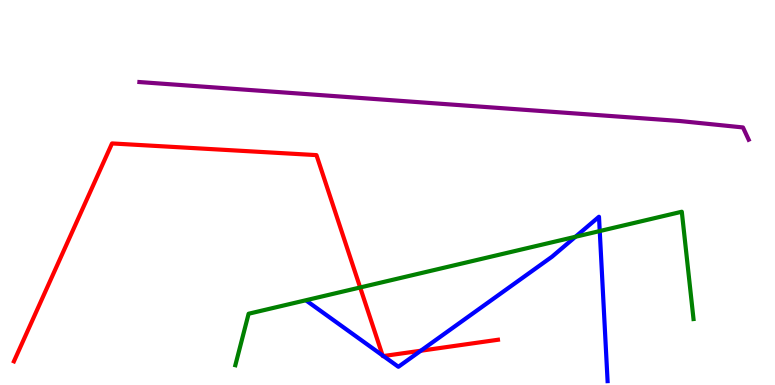[{'lines': ['blue', 'red'], 'intersections': [{'x': 4.94, 'y': 0.767}, {'x': 4.95, 'y': 0.752}, {'x': 5.43, 'y': 0.89}]}, {'lines': ['green', 'red'], 'intersections': [{'x': 4.65, 'y': 2.53}]}, {'lines': ['purple', 'red'], 'intersections': []}, {'lines': ['blue', 'green'], 'intersections': [{'x': 7.43, 'y': 3.85}, {'x': 7.74, 'y': 4.0}]}, {'lines': ['blue', 'purple'], 'intersections': []}, {'lines': ['green', 'purple'], 'intersections': []}]